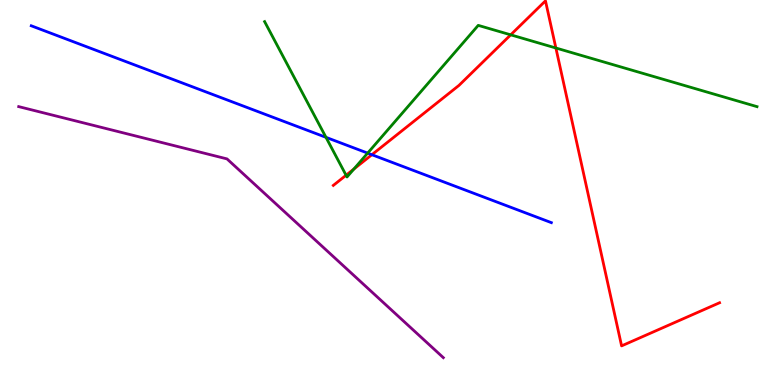[{'lines': ['blue', 'red'], 'intersections': [{'x': 4.8, 'y': 5.98}]}, {'lines': ['green', 'red'], 'intersections': [{'x': 4.47, 'y': 5.45}, {'x': 4.57, 'y': 5.61}, {'x': 6.59, 'y': 9.1}, {'x': 7.17, 'y': 8.75}]}, {'lines': ['purple', 'red'], 'intersections': []}, {'lines': ['blue', 'green'], 'intersections': [{'x': 4.21, 'y': 6.43}, {'x': 4.74, 'y': 6.02}]}, {'lines': ['blue', 'purple'], 'intersections': []}, {'lines': ['green', 'purple'], 'intersections': []}]